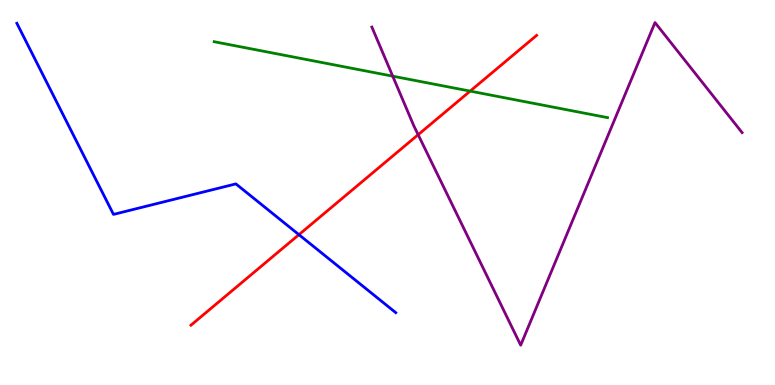[{'lines': ['blue', 'red'], 'intersections': [{'x': 3.86, 'y': 3.9}]}, {'lines': ['green', 'red'], 'intersections': [{'x': 6.07, 'y': 7.63}]}, {'lines': ['purple', 'red'], 'intersections': [{'x': 5.4, 'y': 6.5}]}, {'lines': ['blue', 'green'], 'intersections': []}, {'lines': ['blue', 'purple'], 'intersections': []}, {'lines': ['green', 'purple'], 'intersections': [{'x': 5.07, 'y': 8.02}]}]